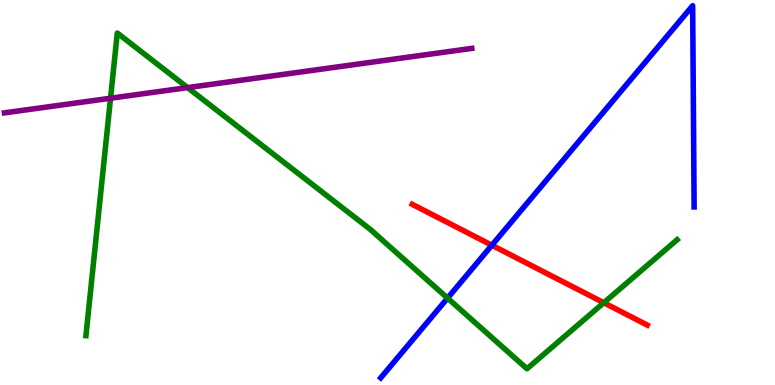[{'lines': ['blue', 'red'], 'intersections': [{'x': 6.35, 'y': 3.63}]}, {'lines': ['green', 'red'], 'intersections': [{'x': 7.79, 'y': 2.14}]}, {'lines': ['purple', 'red'], 'intersections': []}, {'lines': ['blue', 'green'], 'intersections': [{'x': 5.77, 'y': 2.26}]}, {'lines': ['blue', 'purple'], 'intersections': []}, {'lines': ['green', 'purple'], 'intersections': [{'x': 1.43, 'y': 7.45}, {'x': 2.42, 'y': 7.72}]}]